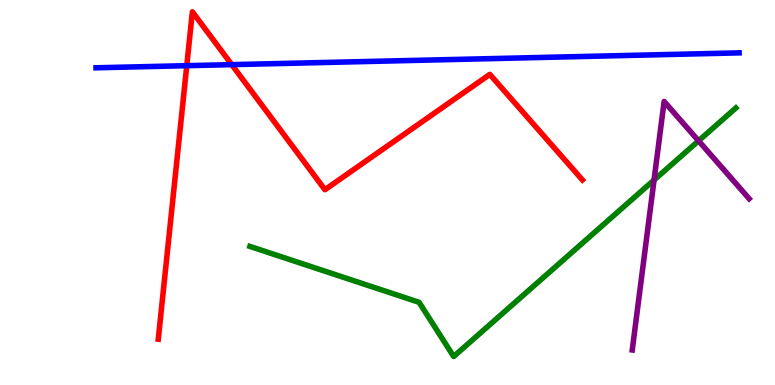[{'lines': ['blue', 'red'], 'intersections': [{'x': 2.41, 'y': 8.29}, {'x': 2.99, 'y': 8.32}]}, {'lines': ['green', 'red'], 'intersections': []}, {'lines': ['purple', 'red'], 'intersections': []}, {'lines': ['blue', 'green'], 'intersections': []}, {'lines': ['blue', 'purple'], 'intersections': []}, {'lines': ['green', 'purple'], 'intersections': [{'x': 8.44, 'y': 5.32}, {'x': 9.01, 'y': 6.34}]}]